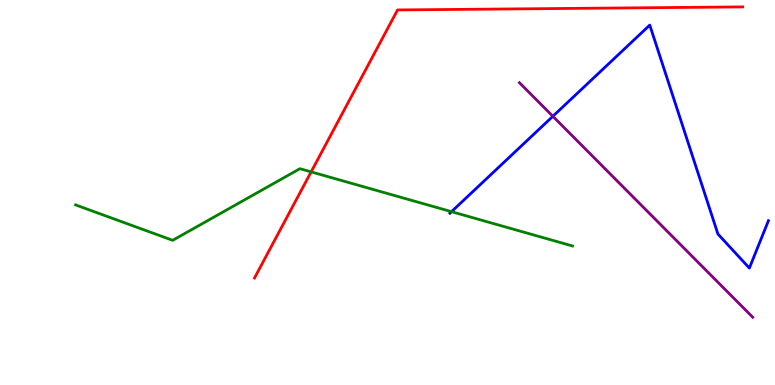[{'lines': ['blue', 'red'], 'intersections': []}, {'lines': ['green', 'red'], 'intersections': [{'x': 4.01, 'y': 5.54}]}, {'lines': ['purple', 'red'], 'intersections': []}, {'lines': ['blue', 'green'], 'intersections': [{'x': 5.83, 'y': 4.5}]}, {'lines': ['blue', 'purple'], 'intersections': [{'x': 7.13, 'y': 6.98}]}, {'lines': ['green', 'purple'], 'intersections': []}]